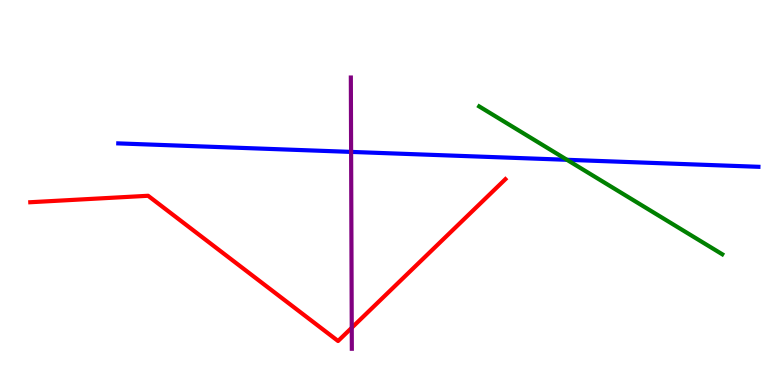[{'lines': ['blue', 'red'], 'intersections': []}, {'lines': ['green', 'red'], 'intersections': []}, {'lines': ['purple', 'red'], 'intersections': [{'x': 4.54, 'y': 1.49}]}, {'lines': ['blue', 'green'], 'intersections': [{'x': 7.32, 'y': 5.85}]}, {'lines': ['blue', 'purple'], 'intersections': [{'x': 4.53, 'y': 6.05}]}, {'lines': ['green', 'purple'], 'intersections': []}]